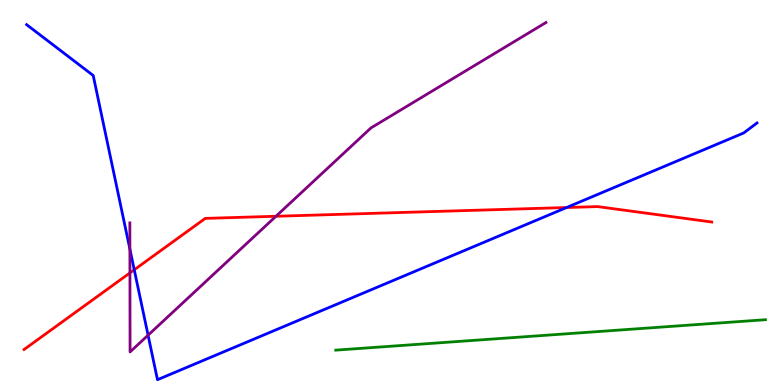[{'lines': ['blue', 'red'], 'intersections': [{'x': 1.73, 'y': 2.99}, {'x': 7.31, 'y': 4.61}]}, {'lines': ['green', 'red'], 'intersections': []}, {'lines': ['purple', 'red'], 'intersections': [{'x': 1.68, 'y': 2.91}, {'x': 3.56, 'y': 4.38}]}, {'lines': ['blue', 'green'], 'intersections': []}, {'lines': ['blue', 'purple'], 'intersections': [{'x': 1.68, 'y': 3.53}, {'x': 1.91, 'y': 1.29}]}, {'lines': ['green', 'purple'], 'intersections': []}]